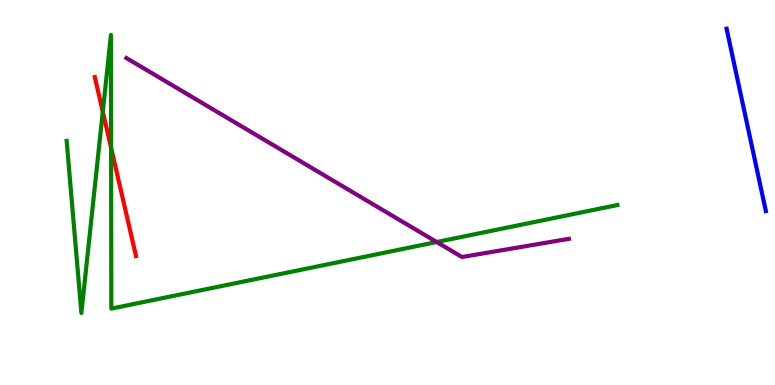[{'lines': ['blue', 'red'], 'intersections': []}, {'lines': ['green', 'red'], 'intersections': [{'x': 1.33, 'y': 7.1}, {'x': 1.43, 'y': 6.16}]}, {'lines': ['purple', 'red'], 'intersections': []}, {'lines': ['blue', 'green'], 'intersections': []}, {'lines': ['blue', 'purple'], 'intersections': []}, {'lines': ['green', 'purple'], 'intersections': [{'x': 5.63, 'y': 3.71}]}]